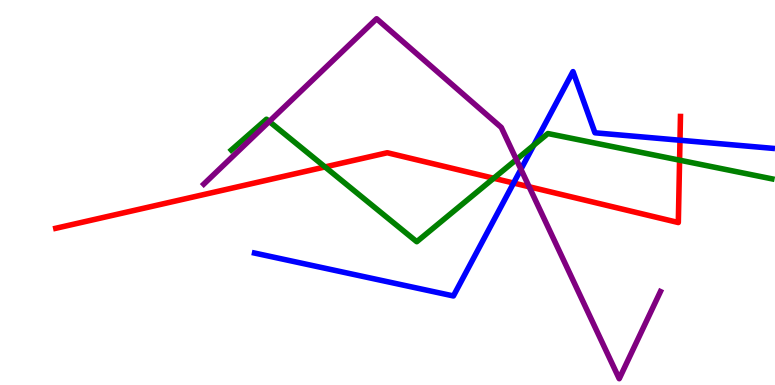[{'lines': ['blue', 'red'], 'intersections': [{'x': 6.63, 'y': 5.25}, {'x': 8.77, 'y': 6.36}]}, {'lines': ['green', 'red'], 'intersections': [{'x': 4.19, 'y': 5.66}, {'x': 6.37, 'y': 5.37}, {'x': 8.77, 'y': 5.84}]}, {'lines': ['purple', 'red'], 'intersections': [{'x': 6.83, 'y': 5.15}]}, {'lines': ['blue', 'green'], 'intersections': [{'x': 6.89, 'y': 6.23}]}, {'lines': ['blue', 'purple'], 'intersections': [{'x': 6.72, 'y': 5.6}]}, {'lines': ['green', 'purple'], 'intersections': [{'x': 3.47, 'y': 6.84}, {'x': 6.66, 'y': 5.86}]}]